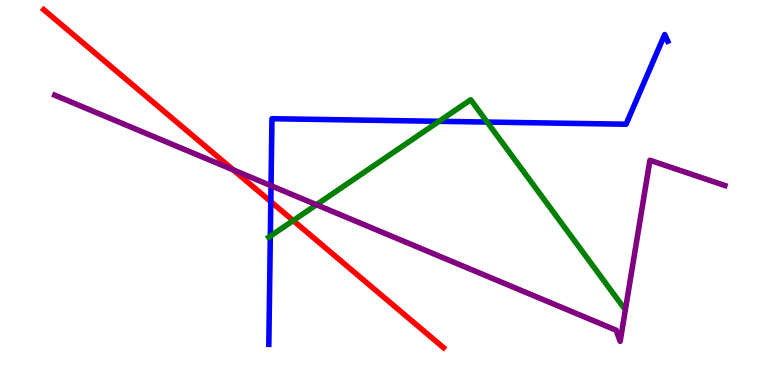[{'lines': ['blue', 'red'], 'intersections': [{'x': 3.49, 'y': 4.76}]}, {'lines': ['green', 'red'], 'intersections': [{'x': 3.78, 'y': 4.27}]}, {'lines': ['purple', 'red'], 'intersections': [{'x': 3.01, 'y': 5.59}]}, {'lines': ['blue', 'green'], 'intersections': [{'x': 3.49, 'y': 3.87}, {'x': 5.66, 'y': 6.85}, {'x': 6.29, 'y': 6.83}]}, {'lines': ['blue', 'purple'], 'intersections': [{'x': 3.5, 'y': 5.18}]}, {'lines': ['green', 'purple'], 'intersections': [{'x': 4.08, 'y': 4.68}]}]